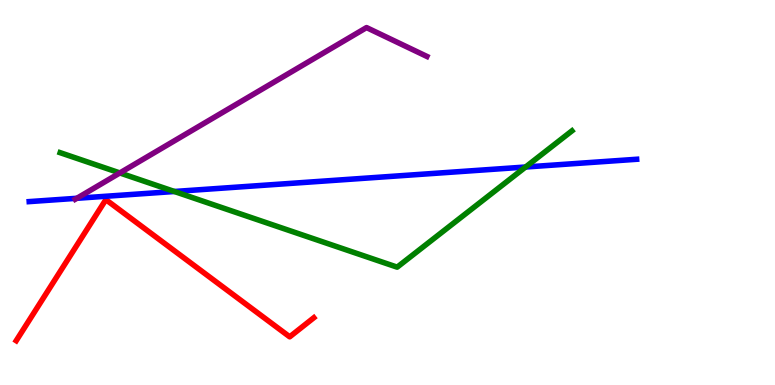[{'lines': ['blue', 'red'], 'intersections': []}, {'lines': ['green', 'red'], 'intersections': []}, {'lines': ['purple', 'red'], 'intersections': []}, {'lines': ['blue', 'green'], 'intersections': [{'x': 2.25, 'y': 5.03}, {'x': 6.78, 'y': 5.66}]}, {'lines': ['blue', 'purple'], 'intersections': [{'x': 0.992, 'y': 4.85}]}, {'lines': ['green', 'purple'], 'intersections': [{'x': 1.55, 'y': 5.51}]}]